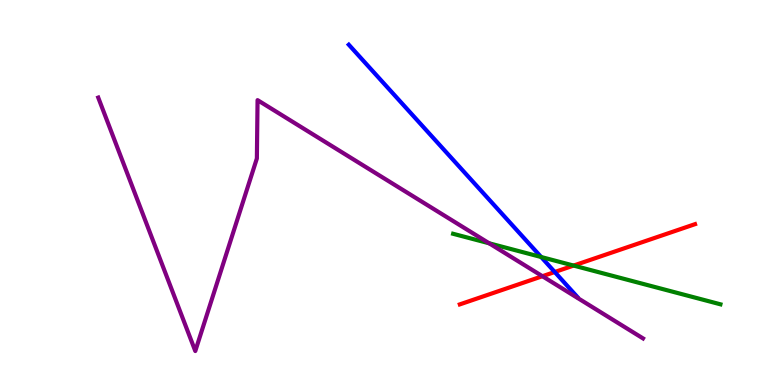[{'lines': ['blue', 'red'], 'intersections': [{'x': 7.16, 'y': 2.93}]}, {'lines': ['green', 'red'], 'intersections': [{'x': 7.4, 'y': 3.1}]}, {'lines': ['purple', 'red'], 'intersections': [{'x': 7.0, 'y': 2.83}]}, {'lines': ['blue', 'green'], 'intersections': [{'x': 6.98, 'y': 3.32}]}, {'lines': ['blue', 'purple'], 'intersections': []}, {'lines': ['green', 'purple'], 'intersections': [{'x': 6.31, 'y': 3.68}]}]